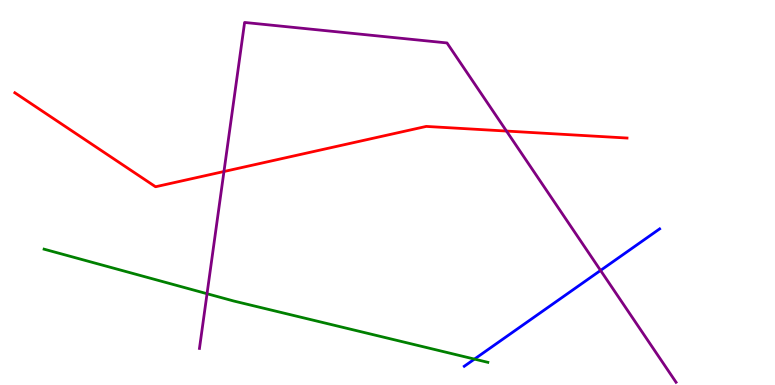[{'lines': ['blue', 'red'], 'intersections': []}, {'lines': ['green', 'red'], 'intersections': []}, {'lines': ['purple', 'red'], 'intersections': [{'x': 2.89, 'y': 5.55}, {'x': 6.54, 'y': 6.6}]}, {'lines': ['blue', 'green'], 'intersections': [{'x': 6.12, 'y': 0.673}]}, {'lines': ['blue', 'purple'], 'intersections': [{'x': 7.75, 'y': 2.98}]}, {'lines': ['green', 'purple'], 'intersections': [{'x': 2.67, 'y': 2.37}]}]